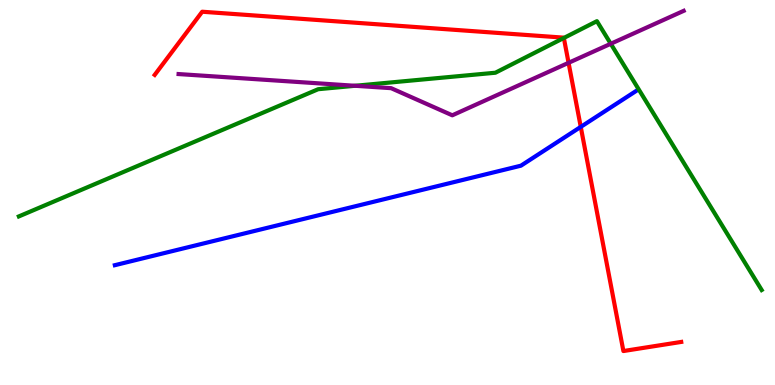[{'lines': ['blue', 'red'], 'intersections': [{'x': 7.49, 'y': 6.7}]}, {'lines': ['green', 'red'], 'intersections': [{'x': 7.28, 'y': 9.01}]}, {'lines': ['purple', 'red'], 'intersections': [{'x': 7.34, 'y': 8.37}]}, {'lines': ['blue', 'green'], 'intersections': []}, {'lines': ['blue', 'purple'], 'intersections': []}, {'lines': ['green', 'purple'], 'intersections': [{'x': 4.58, 'y': 7.77}, {'x': 7.88, 'y': 8.86}]}]